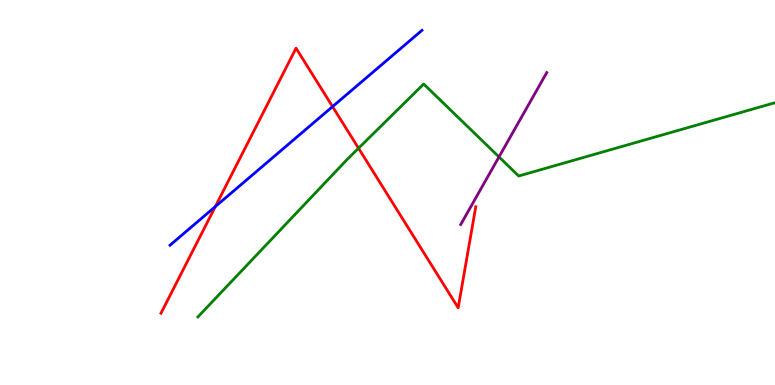[{'lines': ['blue', 'red'], 'intersections': [{'x': 2.78, 'y': 4.63}, {'x': 4.29, 'y': 7.23}]}, {'lines': ['green', 'red'], 'intersections': [{'x': 4.63, 'y': 6.15}]}, {'lines': ['purple', 'red'], 'intersections': []}, {'lines': ['blue', 'green'], 'intersections': []}, {'lines': ['blue', 'purple'], 'intersections': []}, {'lines': ['green', 'purple'], 'intersections': [{'x': 6.44, 'y': 5.92}]}]